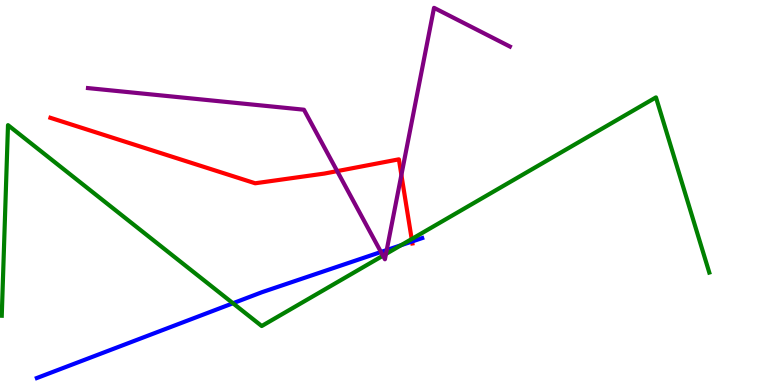[{'lines': ['blue', 'red'], 'intersections': [{'x': 5.32, 'y': 3.73}]}, {'lines': ['green', 'red'], 'intersections': [{'x': 5.31, 'y': 3.79}]}, {'lines': ['purple', 'red'], 'intersections': [{'x': 4.35, 'y': 5.56}, {'x': 5.18, 'y': 5.46}]}, {'lines': ['blue', 'green'], 'intersections': [{'x': 3.01, 'y': 2.12}, {'x': 5.18, 'y': 3.63}]}, {'lines': ['blue', 'purple'], 'intersections': [{'x': 4.92, 'y': 3.45}, {'x': 4.99, 'y': 3.51}]}, {'lines': ['green', 'purple'], 'intersections': [{'x': 4.94, 'y': 3.36}, {'x': 4.98, 'y': 3.4}]}]